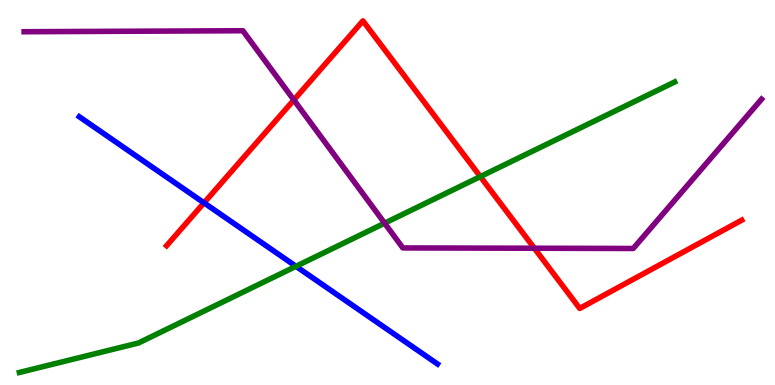[{'lines': ['blue', 'red'], 'intersections': [{'x': 2.63, 'y': 4.73}]}, {'lines': ['green', 'red'], 'intersections': [{'x': 6.2, 'y': 5.41}]}, {'lines': ['purple', 'red'], 'intersections': [{'x': 3.79, 'y': 7.4}, {'x': 6.89, 'y': 3.55}]}, {'lines': ['blue', 'green'], 'intersections': [{'x': 3.82, 'y': 3.08}]}, {'lines': ['blue', 'purple'], 'intersections': []}, {'lines': ['green', 'purple'], 'intersections': [{'x': 4.96, 'y': 4.2}]}]